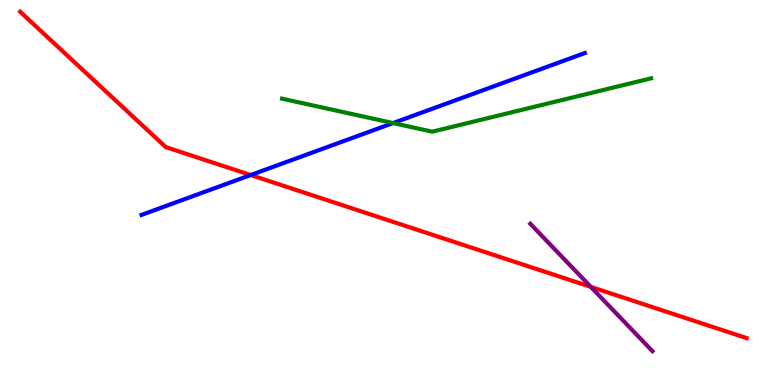[{'lines': ['blue', 'red'], 'intersections': [{'x': 3.24, 'y': 5.45}]}, {'lines': ['green', 'red'], 'intersections': []}, {'lines': ['purple', 'red'], 'intersections': [{'x': 7.62, 'y': 2.55}]}, {'lines': ['blue', 'green'], 'intersections': [{'x': 5.07, 'y': 6.8}]}, {'lines': ['blue', 'purple'], 'intersections': []}, {'lines': ['green', 'purple'], 'intersections': []}]